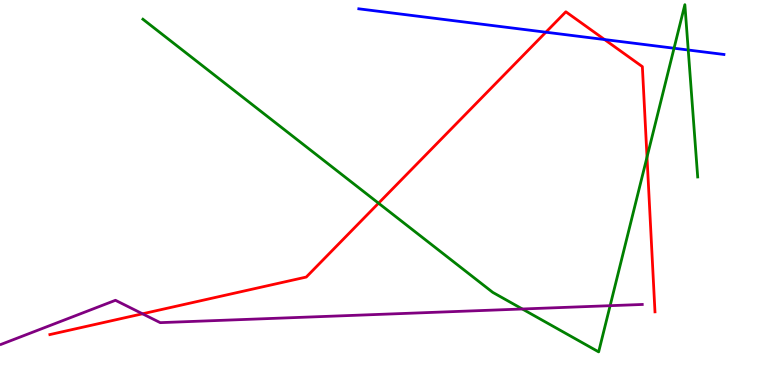[{'lines': ['blue', 'red'], 'intersections': [{'x': 7.04, 'y': 9.16}, {'x': 7.8, 'y': 8.97}]}, {'lines': ['green', 'red'], 'intersections': [{'x': 4.88, 'y': 4.72}, {'x': 8.35, 'y': 5.92}]}, {'lines': ['purple', 'red'], 'intersections': [{'x': 1.84, 'y': 1.85}]}, {'lines': ['blue', 'green'], 'intersections': [{'x': 8.7, 'y': 8.75}, {'x': 8.88, 'y': 8.7}]}, {'lines': ['blue', 'purple'], 'intersections': []}, {'lines': ['green', 'purple'], 'intersections': [{'x': 6.74, 'y': 1.97}, {'x': 7.87, 'y': 2.06}]}]